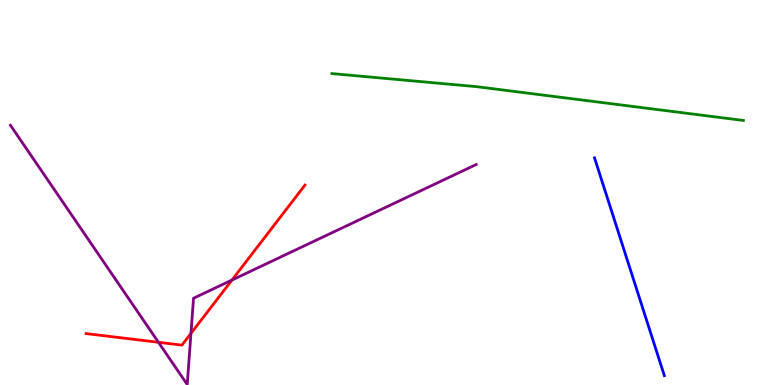[{'lines': ['blue', 'red'], 'intersections': []}, {'lines': ['green', 'red'], 'intersections': []}, {'lines': ['purple', 'red'], 'intersections': [{'x': 2.04, 'y': 1.11}, {'x': 2.46, 'y': 1.34}, {'x': 2.99, 'y': 2.73}]}, {'lines': ['blue', 'green'], 'intersections': []}, {'lines': ['blue', 'purple'], 'intersections': []}, {'lines': ['green', 'purple'], 'intersections': []}]